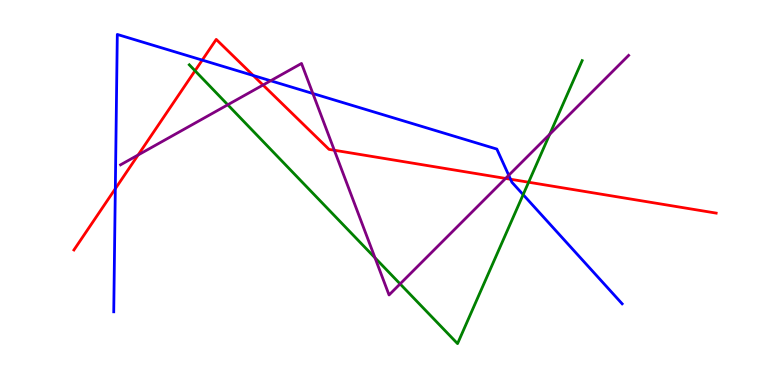[{'lines': ['blue', 'red'], 'intersections': [{'x': 1.49, 'y': 5.1}, {'x': 2.61, 'y': 8.44}, {'x': 3.27, 'y': 8.04}, {'x': 6.59, 'y': 5.34}]}, {'lines': ['green', 'red'], 'intersections': [{'x': 2.52, 'y': 8.16}, {'x': 6.82, 'y': 5.27}]}, {'lines': ['purple', 'red'], 'intersections': [{'x': 1.78, 'y': 5.97}, {'x': 3.39, 'y': 7.79}, {'x': 4.31, 'y': 6.1}, {'x': 6.52, 'y': 5.37}]}, {'lines': ['blue', 'green'], 'intersections': [{'x': 6.75, 'y': 4.94}]}, {'lines': ['blue', 'purple'], 'intersections': [{'x': 3.49, 'y': 7.9}, {'x': 4.04, 'y': 7.57}, {'x': 6.56, 'y': 5.45}]}, {'lines': ['green', 'purple'], 'intersections': [{'x': 2.94, 'y': 7.28}, {'x': 4.84, 'y': 3.3}, {'x': 5.16, 'y': 2.63}, {'x': 7.09, 'y': 6.51}]}]